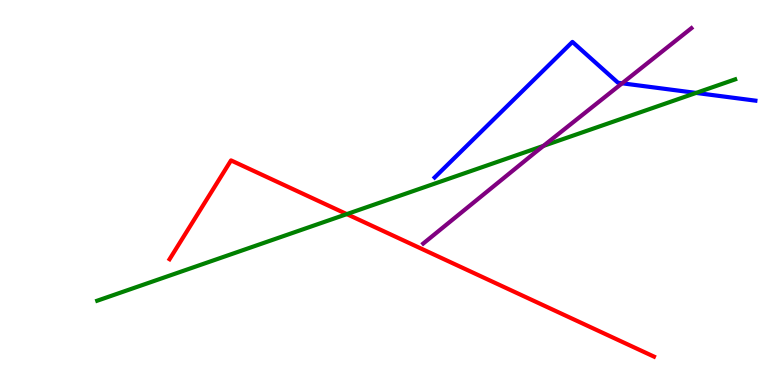[{'lines': ['blue', 'red'], 'intersections': []}, {'lines': ['green', 'red'], 'intersections': [{'x': 4.47, 'y': 4.44}]}, {'lines': ['purple', 'red'], 'intersections': []}, {'lines': ['blue', 'green'], 'intersections': [{'x': 8.98, 'y': 7.59}]}, {'lines': ['blue', 'purple'], 'intersections': [{'x': 8.03, 'y': 7.84}]}, {'lines': ['green', 'purple'], 'intersections': [{'x': 7.01, 'y': 6.21}]}]